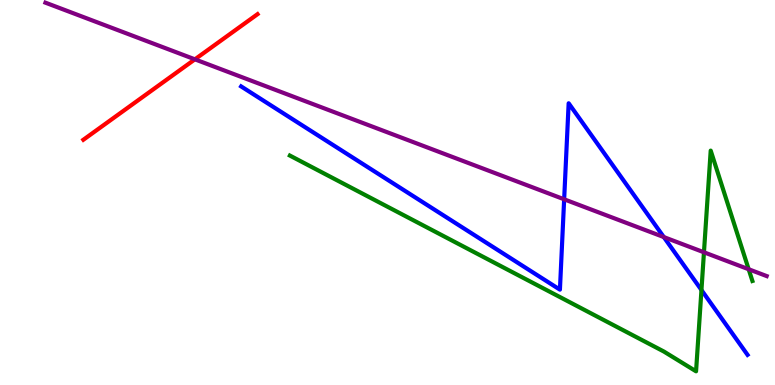[{'lines': ['blue', 'red'], 'intersections': []}, {'lines': ['green', 'red'], 'intersections': []}, {'lines': ['purple', 'red'], 'intersections': [{'x': 2.51, 'y': 8.46}]}, {'lines': ['blue', 'green'], 'intersections': [{'x': 9.05, 'y': 2.47}]}, {'lines': ['blue', 'purple'], 'intersections': [{'x': 7.28, 'y': 4.82}, {'x': 8.57, 'y': 3.84}]}, {'lines': ['green', 'purple'], 'intersections': [{'x': 9.08, 'y': 3.45}, {'x': 9.66, 'y': 3.01}]}]